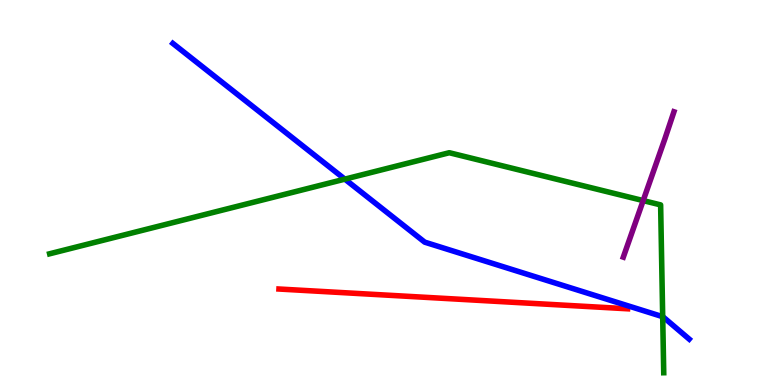[{'lines': ['blue', 'red'], 'intersections': []}, {'lines': ['green', 'red'], 'intersections': []}, {'lines': ['purple', 'red'], 'intersections': []}, {'lines': ['blue', 'green'], 'intersections': [{'x': 4.45, 'y': 5.35}, {'x': 8.55, 'y': 1.77}]}, {'lines': ['blue', 'purple'], 'intersections': []}, {'lines': ['green', 'purple'], 'intersections': [{'x': 8.3, 'y': 4.79}]}]